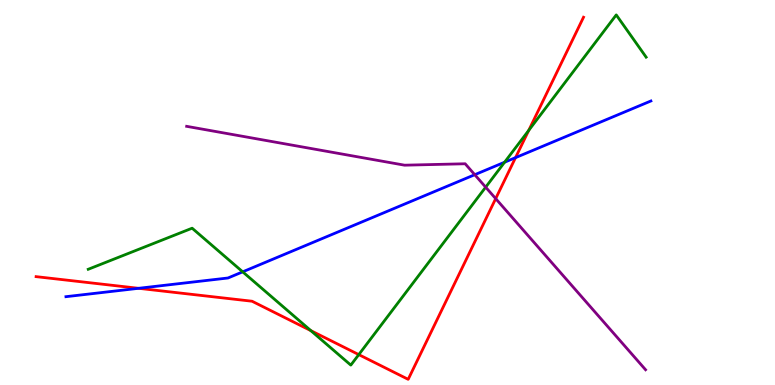[{'lines': ['blue', 'red'], 'intersections': [{'x': 1.79, 'y': 2.51}, {'x': 6.65, 'y': 5.91}]}, {'lines': ['green', 'red'], 'intersections': [{'x': 4.01, 'y': 1.41}, {'x': 4.63, 'y': 0.789}, {'x': 6.82, 'y': 6.61}]}, {'lines': ['purple', 'red'], 'intersections': [{'x': 6.4, 'y': 4.84}]}, {'lines': ['blue', 'green'], 'intersections': [{'x': 3.13, 'y': 2.94}, {'x': 6.51, 'y': 5.79}]}, {'lines': ['blue', 'purple'], 'intersections': [{'x': 6.13, 'y': 5.46}]}, {'lines': ['green', 'purple'], 'intersections': [{'x': 6.27, 'y': 5.14}]}]